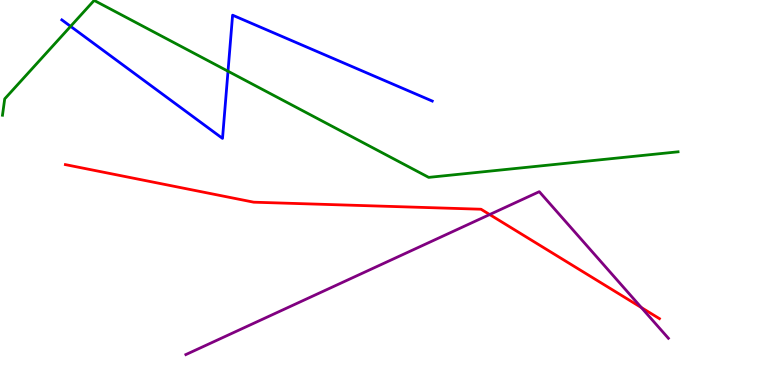[{'lines': ['blue', 'red'], 'intersections': []}, {'lines': ['green', 'red'], 'intersections': []}, {'lines': ['purple', 'red'], 'intersections': [{'x': 6.32, 'y': 4.43}, {'x': 8.28, 'y': 2.01}]}, {'lines': ['blue', 'green'], 'intersections': [{'x': 0.911, 'y': 9.32}, {'x': 2.94, 'y': 8.15}]}, {'lines': ['blue', 'purple'], 'intersections': []}, {'lines': ['green', 'purple'], 'intersections': []}]